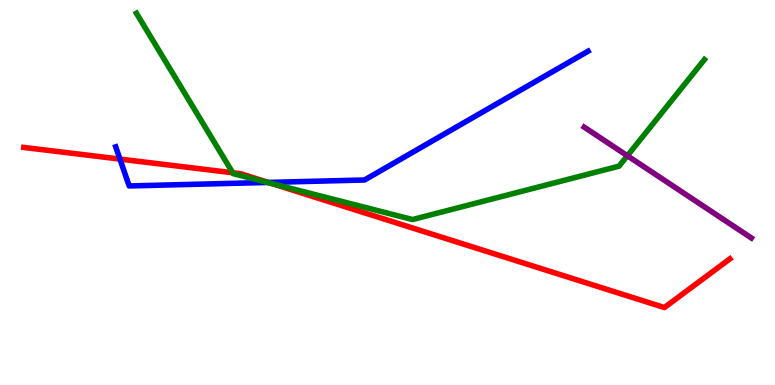[{'lines': ['blue', 'red'], 'intersections': [{'x': 1.55, 'y': 5.87}, {'x': 3.46, 'y': 5.26}]}, {'lines': ['green', 'red'], 'intersections': [{'x': 3.0, 'y': 5.51}, {'x': 3.51, 'y': 5.23}]}, {'lines': ['purple', 'red'], 'intersections': []}, {'lines': ['blue', 'green'], 'intersections': [{'x': 3.45, 'y': 5.26}]}, {'lines': ['blue', 'purple'], 'intersections': []}, {'lines': ['green', 'purple'], 'intersections': [{'x': 8.1, 'y': 5.95}]}]